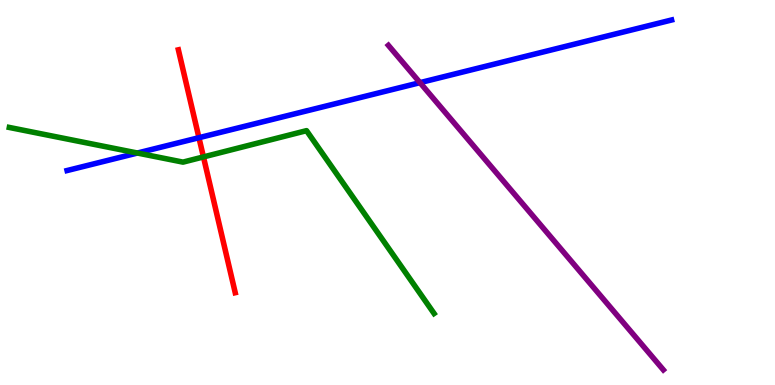[{'lines': ['blue', 'red'], 'intersections': [{'x': 2.57, 'y': 6.42}]}, {'lines': ['green', 'red'], 'intersections': [{'x': 2.63, 'y': 5.92}]}, {'lines': ['purple', 'red'], 'intersections': []}, {'lines': ['blue', 'green'], 'intersections': [{'x': 1.77, 'y': 6.03}]}, {'lines': ['blue', 'purple'], 'intersections': [{'x': 5.42, 'y': 7.85}]}, {'lines': ['green', 'purple'], 'intersections': []}]